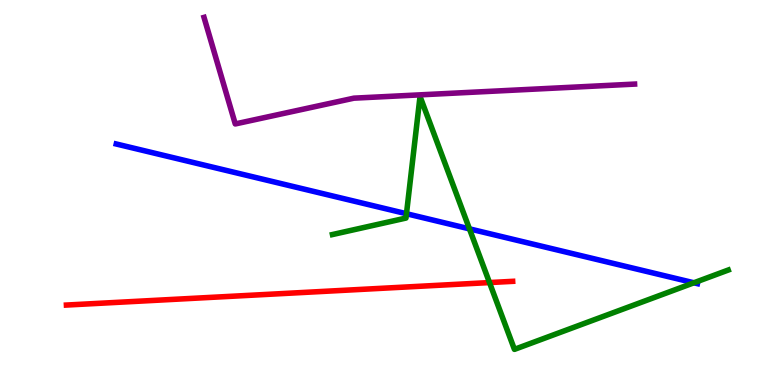[{'lines': ['blue', 'red'], 'intersections': []}, {'lines': ['green', 'red'], 'intersections': [{'x': 6.32, 'y': 2.66}]}, {'lines': ['purple', 'red'], 'intersections': []}, {'lines': ['blue', 'green'], 'intersections': [{'x': 5.24, 'y': 4.45}, {'x': 6.06, 'y': 4.06}, {'x': 8.95, 'y': 2.65}]}, {'lines': ['blue', 'purple'], 'intersections': []}, {'lines': ['green', 'purple'], 'intersections': []}]